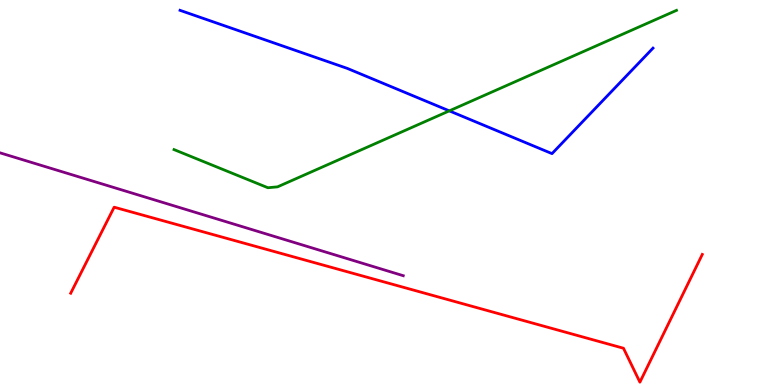[{'lines': ['blue', 'red'], 'intersections': []}, {'lines': ['green', 'red'], 'intersections': []}, {'lines': ['purple', 'red'], 'intersections': []}, {'lines': ['blue', 'green'], 'intersections': [{'x': 5.8, 'y': 7.12}]}, {'lines': ['blue', 'purple'], 'intersections': []}, {'lines': ['green', 'purple'], 'intersections': []}]